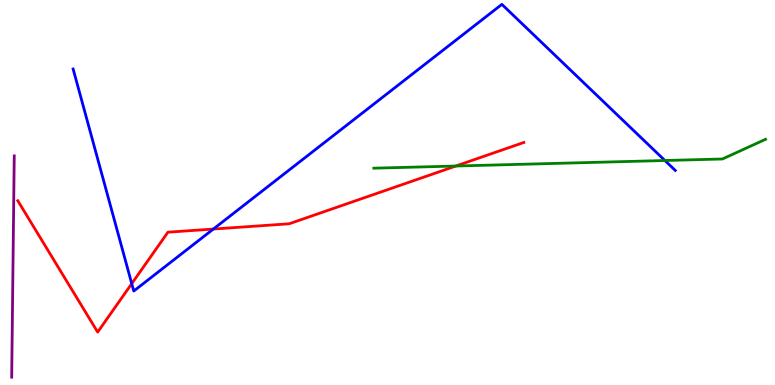[{'lines': ['blue', 'red'], 'intersections': [{'x': 1.7, 'y': 2.63}, {'x': 2.75, 'y': 4.05}]}, {'lines': ['green', 'red'], 'intersections': [{'x': 5.88, 'y': 5.69}]}, {'lines': ['purple', 'red'], 'intersections': []}, {'lines': ['blue', 'green'], 'intersections': [{'x': 8.58, 'y': 5.83}]}, {'lines': ['blue', 'purple'], 'intersections': []}, {'lines': ['green', 'purple'], 'intersections': []}]